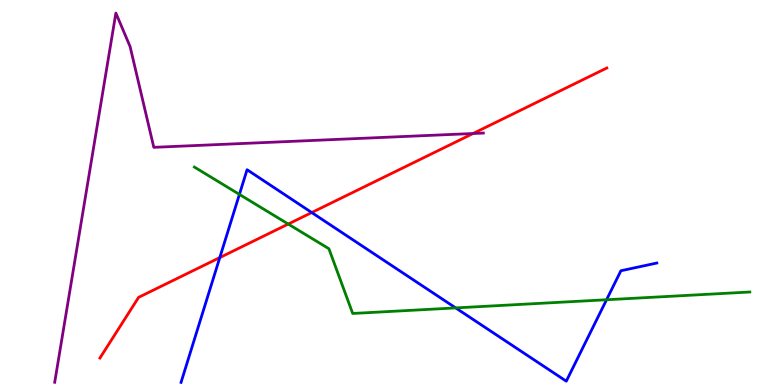[{'lines': ['blue', 'red'], 'intersections': [{'x': 2.84, 'y': 3.31}, {'x': 4.02, 'y': 4.48}]}, {'lines': ['green', 'red'], 'intersections': [{'x': 3.72, 'y': 4.18}]}, {'lines': ['purple', 'red'], 'intersections': [{'x': 6.1, 'y': 6.53}]}, {'lines': ['blue', 'green'], 'intersections': [{'x': 3.09, 'y': 4.95}, {'x': 5.88, 'y': 2.0}, {'x': 7.83, 'y': 2.21}]}, {'lines': ['blue', 'purple'], 'intersections': []}, {'lines': ['green', 'purple'], 'intersections': []}]